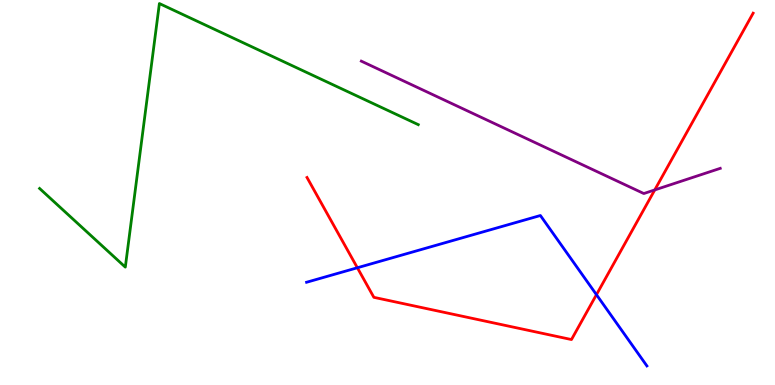[{'lines': ['blue', 'red'], 'intersections': [{'x': 4.61, 'y': 3.05}, {'x': 7.7, 'y': 2.35}]}, {'lines': ['green', 'red'], 'intersections': []}, {'lines': ['purple', 'red'], 'intersections': [{'x': 8.45, 'y': 5.07}]}, {'lines': ['blue', 'green'], 'intersections': []}, {'lines': ['blue', 'purple'], 'intersections': []}, {'lines': ['green', 'purple'], 'intersections': []}]